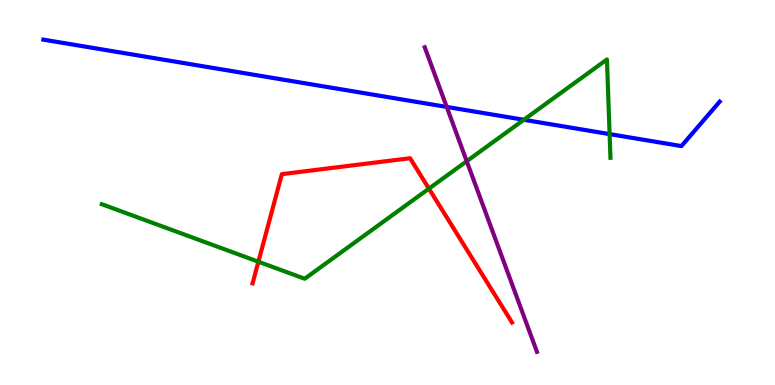[{'lines': ['blue', 'red'], 'intersections': []}, {'lines': ['green', 'red'], 'intersections': [{'x': 3.33, 'y': 3.2}, {'x': 5.53, 'y': 5.1}]}, {'lines': ['purple', 'red'], 'intersections': []}, {'lines': ['blue', 'green'], 'intersections': [{'x': 6.76, 'y': 6.89}, {'x': 7.87, 'y': 6.52}]}, {'lines': ['blue', 'purple'], 'intersections': [{'x': 5.76, 'y': 7.22}]}, {'lines': ['green', 'purple'], 'intersections': [{'x': 6.02, 'y': 5.81}]}]